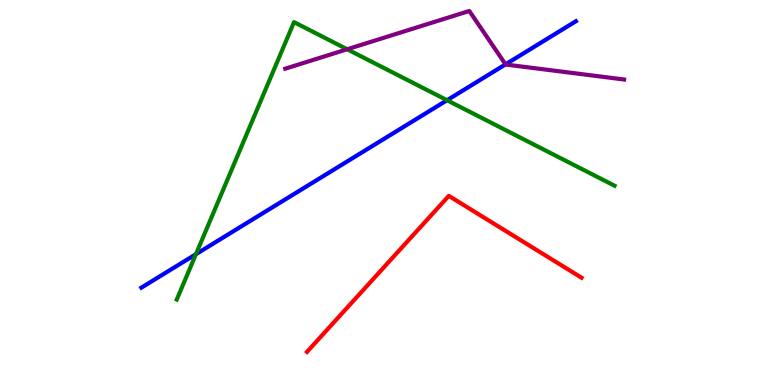[{'lines': ['blue', 'red'], 'intersections': []}, {'lines': ['green', 'red'], 'intersections': []}, {'lines': ['purple', 'red'], 'intersections': []}, {'lines': ['blue', 'green'], 'intersections': [{'x': 2.53, 'y': 3.4}, {'x': 5.77, 'y': 7.4}]}, {'lines': ['blue', 'purple'], 'intersections': [{'x': 6.52, 'y': 8.33}]}, {'lines': ['green', 'purple'], 'intersections': [{'x': 4.48, 'y': 8.72}]}]